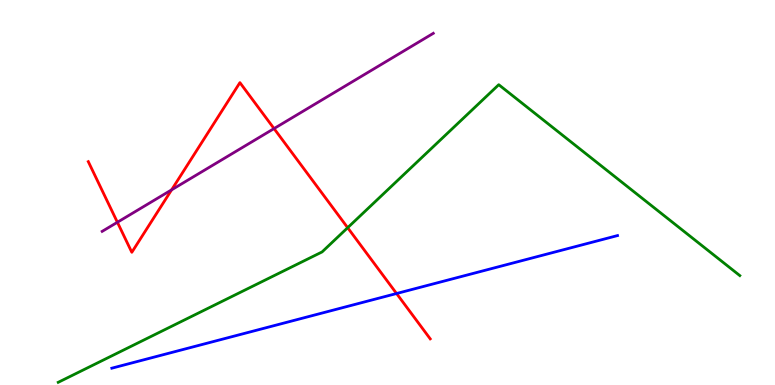[{'lines': ['blue', 'red'], 'intersections': [{'x': 5.12, 'y': 2.38}]}, {'lines': ['green', 'red'], 'intersections': [{'x': 4.49, 'y': 4.09}]}, {'lines': ['purple', 'red'], 'intersections': [{'x': 1.51, 'y': 4.23}, {'x': 2.21, 'y': 5.07}, {'x': 3.54, 'y': 6.66}]}, {'lines': ['blue', 'green'], 'intersections': []}, {'lines': ['blue', 'purple'], 'intersections': []}, {'lines': ['green', 'purple'], 'intersections': []}]